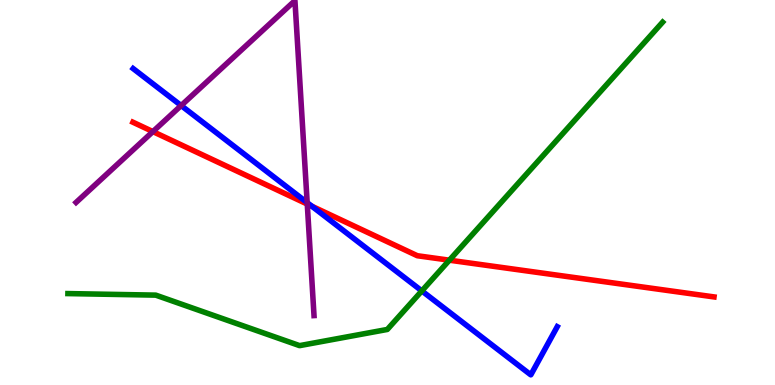[{'lines': ['blue', 'red'], 'intersections': [{'x': 4.02, 'y': 4.64}]}, {'lines': ['green', 'red'], 'intersections': [{'x': 5.8, 'y': 3.24}]}, {'lines': ['purple', 'red'], 'intersections': [{'x': 1.97, 'y': 6.58}, {'x': 3.96, 'y': 4.7}]}, {'lines': ['blue', 'green'], 'intersections': [{'x': 5.44, 'y': 2.44}]}, {'lines': ['blue', 'purple'], 'intersections': [{'x': 2.34, 'y': 7.26}, {'x': 3.96, 'y': 4.74}]}, {'lines': ['green', 'purple'], 'intersections': []}]